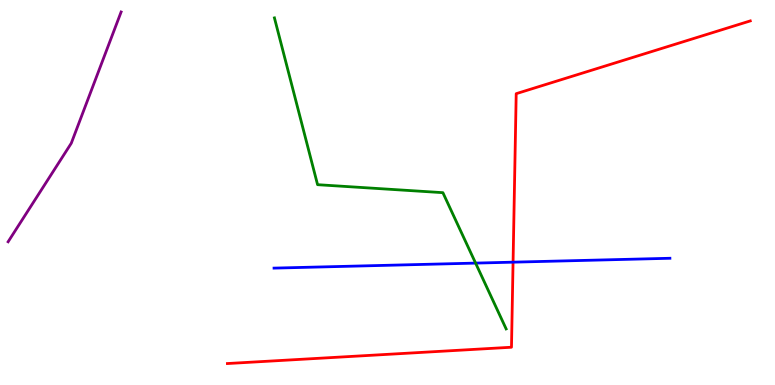[{'lines': ['blue', 'red'], 'intersections': [{'x': 6.62, 'y': 3.19}]}, {'lines': ['green', 'red'], 'intersections': []}, {'lines': ['purple', 'red'], 'intersections': []}, {'lines': ['blue', 'green'], 'intersections': [{'x': 6.14, 'y': 3.17}]}, {'lines': ['blue', 'purple'], 'intersections': []}, {'lines': ['green', 'purple'], 'intersections': []}]